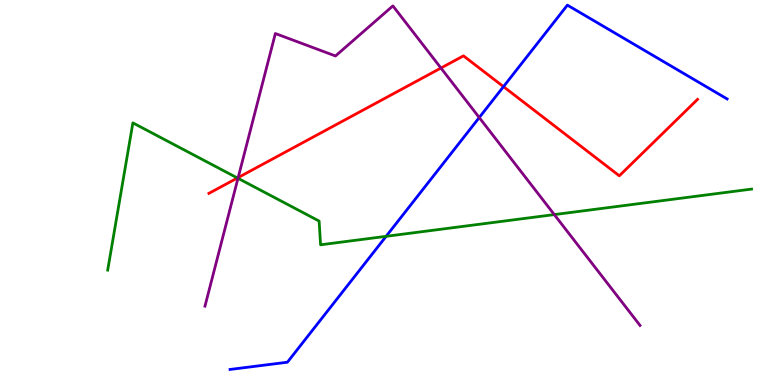[{'lines': ['blue', 'red'], 'intersections': [{'x': 6.5, 'y': 7.75}]}, {'lines': ['green', 'red'], 'intersections': [{'x': 3.06, 'y': 5.38}]}, {'lines': ['purple', 'red'], 'intersections': [{'x': 3.07, 'y': 5.39}, {'x': 5.69, 'y': 8.23}]}, {'lines': ['blue', 'green'], 'intersections': [{'x': 4.98, 'y': 3.86}]}, {'lines': ['blue', 'purple'], 'intersections': [{'x': 6.18, 'y': 6.95}]}, {'lines': ['green', 'purple'], 'intersections': [{'x': 3.07, 'y': 5.37}, {'x': 7.15, 'y': 4.43}]}]